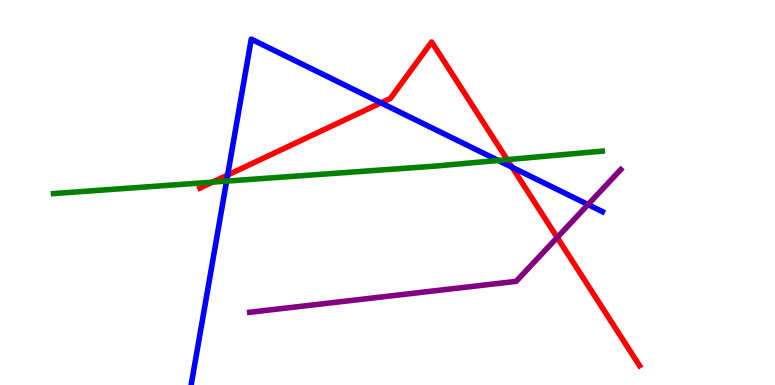[{'lines': ['blue', 'red'], 'intersections': [{'x': 2.94, 'y': 5.45}, {'x': 4.92, 'y': 7.33}, {'x': 6.61, 'y': 5.66}]}, {'lines': ['green', 'red'], 'intersections': [{'x': 2.74, 'y': 5.27}, {'x': 6.54, 'y': 5.85}]}, {'lines': ['purple', 'red'], 'intersections': [{'x': 7.19, 'y': 3.83}]}, {'lines': ['blue', 'green'], 'intersections': [{'x': 2.92, 'y': 5.3}, {'x': 6.43, 'y': 5.83}]}, {'lines': ['blue', 'purple'], 'intersections': [{'x': 7.59, 'y': 4.69}]}, {'lines': ['green', 'purple'], 'intersections': []}]